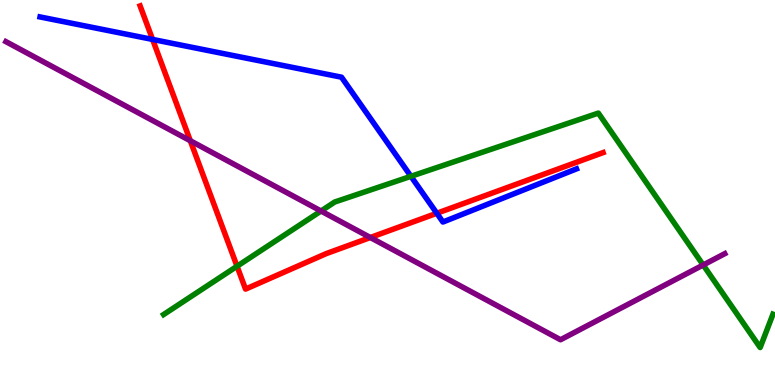[{'lines': ['blue', 'red'], 'intersections': [{'x': 1.97, 'y': 8.98}, {'x': 5.64, 'y': 4.46}]}, {'lines': ['green', 'red'], 'intersections': [{'x': 3.06, 'y': 3.08}]}, {'lines': ['purple', 'red'], 'intersections': [{'x': 2.46, 'y': 6.34}, {'x': 4.78, 'y': 3.83}]}, {'lines': ['blue', 'green'], 'intersections': [{'x': 5.3, 'y': 5.42}]}, {'lines': ['blue', 'purple'], 'intersections': []}, {'lines': ['green', 'purple'], 'intersections': [{'x': 4.14, 'y': 4.52}, {'x': 9.07, 'y': 3.12}]}]